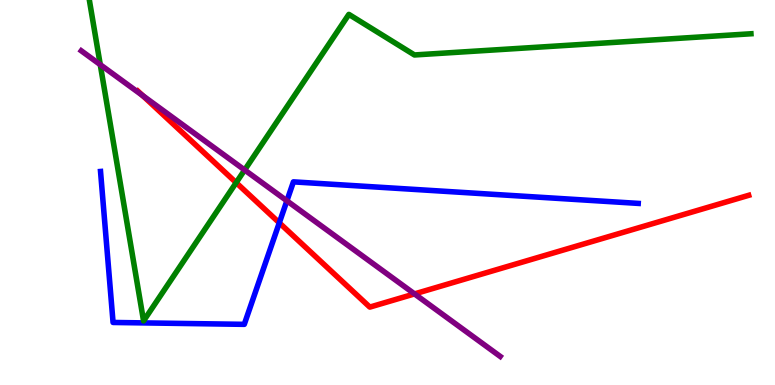[{'lines': ['blue', 'red'], 'intersections': [{'x': 3.6, 'y': 4.21}]}, {'lines': ['green', 'red'], 'intersections': [{'x': 3.05, 'y': 5.26}]}, {'lines': ['purple', 'red'], 'intersections': [{'x': 1.84, 'y': 7.52}, {'x': 5.35, 'y': 2.37}]}, {'lines': ['blue', 'green'], 'intersections': []}, {'lines': ['blue', 'purple'], 'intersections': [{'x': 3.7, 'y': 4.78}]}, {'lines': ['green', 'purple'], 'intersections': [{'x': 1.29, 'y': 8.32}, {'x': 3.16, 'y': 5.58}]}]